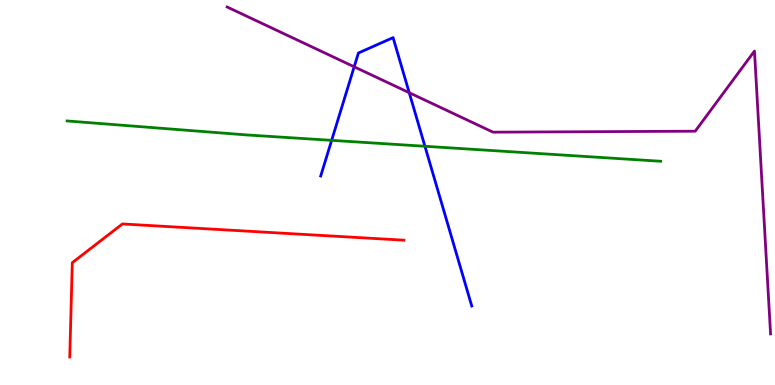[{'lines': ['blue', 'red'], 'intersections': []}, {'lines': ['green', 'red'], 'intersections': []}, {'lines': ['purple', 'red'], 'intersections': []}, {'lines': ['blue', 'green'], 'intersections': [{'x': 4.28, 'y': 6.35}, {'x': 5.48, 'y': 6.2}]}, {'lines': ['blue', 'purple'], 'intersections': [{'x': 4.57, 'y': 8.27}, {'x': 5.28, 'y': 7.59}]}, {'lines': ['green', 'purple'], 'intersections': []}]